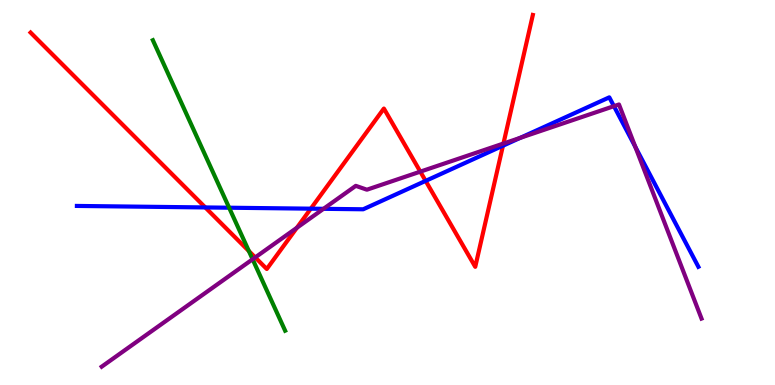[{'lines': ['blue', 'red'], 'intersections': [{'x': 2.65, 'y': 4.61}, {'x': 4.01, 'y': 4.58}, {'x': 5.49, 'y': 5.3}, {'x': 6.49, 'y': 6.22}]}, {'lines': ['green', 'red'], 'intersections': [{'x': 3.21, 'y': 3.48}]}, {'lines': ['purple', 'red'], 'intersections': [{'x': 3.29, 'y': 3.31}, {'x': 3.83, 'y': 4.08}, {'x': 5.42, 'y': 5.54}, {'x': 6.5, 'y': 6.27}]}, {'lines': ['blue', 'green'], 'intersections': [{'x': 2.96, 'y': 4.6}]}, {'lines': ['blue', 'purple'], 'intersections': [{'x': 4.17, 'y': 4.58}, {'x': 6.71, 'y': 6.42}, {'x': 7.92, 'y': 7.24}, {'x': 8.2, 'y': 6.19}]}, {'lines': ['green', 'purple'], 'intersections': [{'x': 3.26, 'y': 3.27}]}]